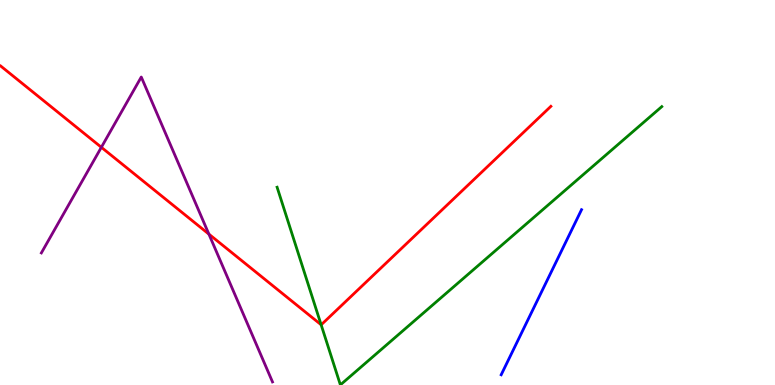[{'lines': ['blue', 'red'], 'intersections': []}, {'lines': ['green', 'red'], 'intersections': [{'x': 4.14, 'y': 1.56}]}, {'lines': ['purple', 'red'], 'intersections': [{'x': 1.31, 'y': 6.17}, {'x': 2.7, 'y': 3.92}]}, {'lines': ['blue', 'green'], 'intersections': []}, {'lines': ['blue', 'purple'], 'intersections': []}, {'lines': ['green', 'purple'], 'intersections': []}]